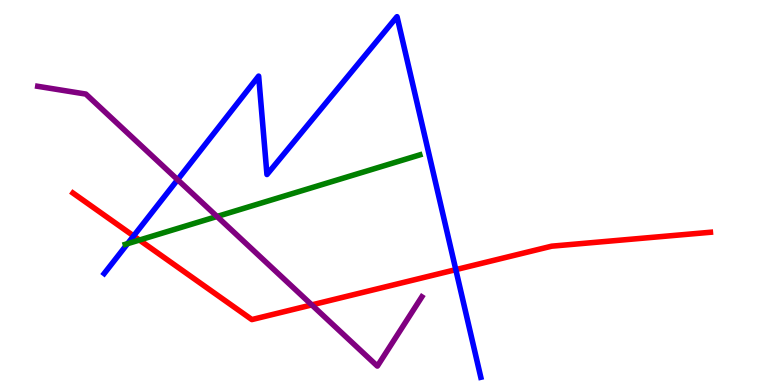[{'lines': ['blue', 'red'], 'intersections': [{'x': 1.72, 'y': 3.87}, {'x': 5.88, 'y': 3.0}]}, {'lines': ['green', 'red'], 'intersections': [{'x': 1.8, 'y': 3.76}]}, {'lines': ['purple', 'red'], 'intersections': [{'x': 4.02, 'y': 2.08}]}, {'lines': ['blue', 'green'], 'intersections': [{'x': 1.65, 'y': 3.67}]}, {'lines': ['blue', 'purple'], 'intersections': [{'x': 2.29, 'y': 5.33}]}, {'lines': ['green', 'purple'], 'intersections': [{'x': 2.8, 'y': 4.38}]}]